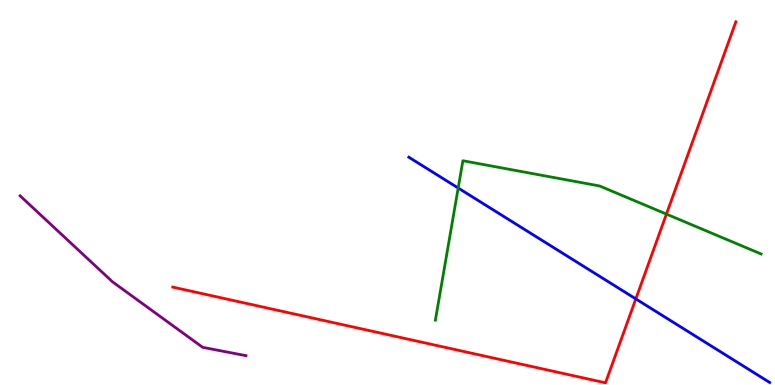[{'lines': ['blue', 'red'], 'intersections': [{'x': 8.2, 'y': 2.24}]}, {'lines': ['green', 'red'], 'intersections': [{'x': 8.6, 'y': 4.44}]}, {'lines': ['purple', 'red'], 'intersections': []}, {'lines': ['blue', 'green'], 'intersections': [{'x': 5.91, 'y': 5.12}]}, {'lines': ['blue', 'purple'], 'intersections': []}, {'lines': ['green', 'purple'], 'intersections': []}]